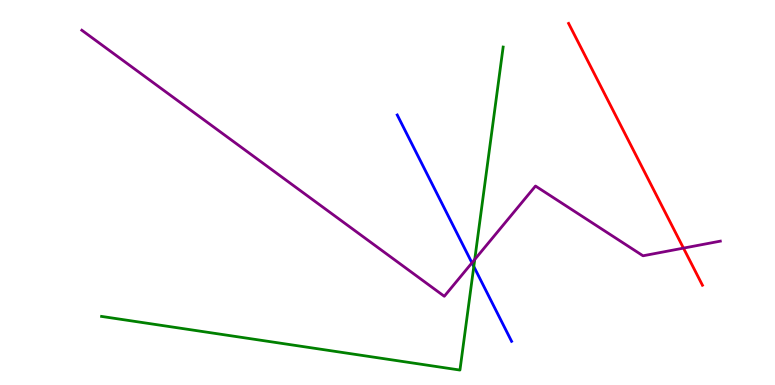[{'lines': ['blue', 'red'], 'intersections': []}, {'lines': ['green', 'red'], 'intersections': []}, {'lines': ['purple', 'red'], 'intersections': [{'x': 8.82, 'y': 3.56}]}, {'lines': ['blue', 'green'], 'intersections': [{'x': 6.11, 'y': 3.08}]}, {'lines': ['blue', 'purple'], 'intersections': [{'x': 6.09, 'y': 3.17}]}, {'lines': ['green', 'purple'], 'intersections': [{'x': 6.13, 'y': 3.26}]}]